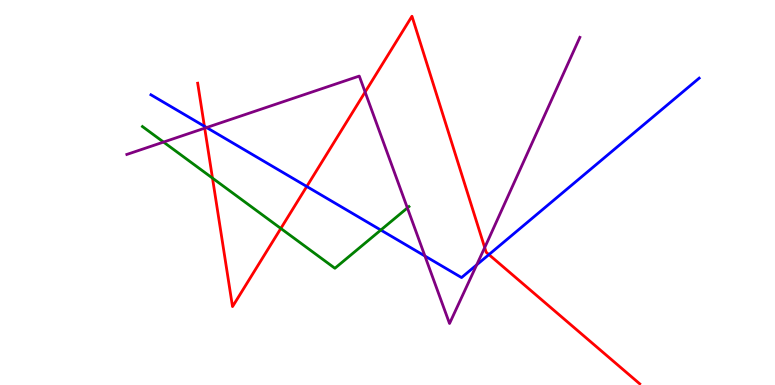[{'lines': ['blue', 'red'], 'intersections': [{'x': 2.64, 'y': 6.72}, {'x': 3.96, 'y': 5.16}, {'x': 6.31, 'y': 3.39}]}, {'lines': ['green', 'red'], 'intersections': [{'x': 2.74, 'y': 5.37}, {'x': 3.62, 'y': 4.07}]}, {'lines': ['purple', 'red'], 'intersections': [{'x': 2.64, 'y': 6.67}, {'x': 4.71, 'y': 7.61}, {'x': 6.25, 'y': 3.57}]}, {'lines': ['blue', 'green'], 'intersections': [{'x': 4.91, 'y': 4.02}]}, {'lines': ['blue', 'purple'], 'intersections': [{'x': 2.67, 'y': 6.69}, {'x': 5.48, 'y': 3.35}, {'x': 6.15, 'y': 3.12}]}, {'lines': ['green', 'purple'], 'intersections': [{'x': 2.11, 'y': 6.31}, {'x': 5.26, 'y': 4.6}]}]